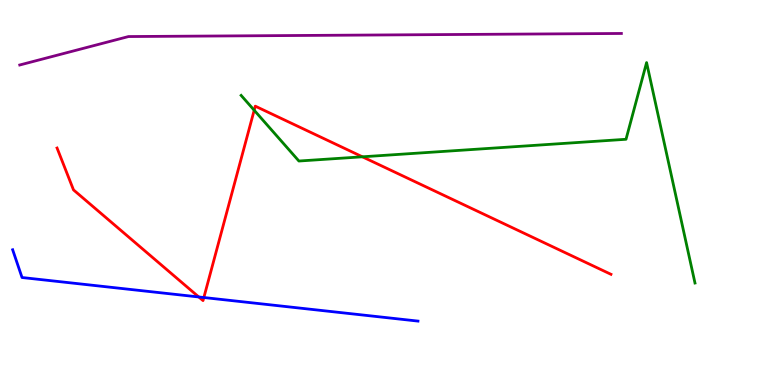[{'lines': ['blue', 'red'], 'intersections': [{'x': 2.56, 'y': 2.29}, {'x': 2.63, 'y': 2.27}]}, {'lines': ['green', 'red'], 'intersections': [{'x': 3.28, 'y': 7.14}, {'x': 4.68, 'y': 5.93}]}, {'lines': ['purple', 'red'], 'intersections': []}, {'lines': ['blue', 'green'], 'intersections': []}, {'lines': ['blue', 'purple'], 'intersections': []}, {'lines': ['green', 'purple'], 'intersections': []}]